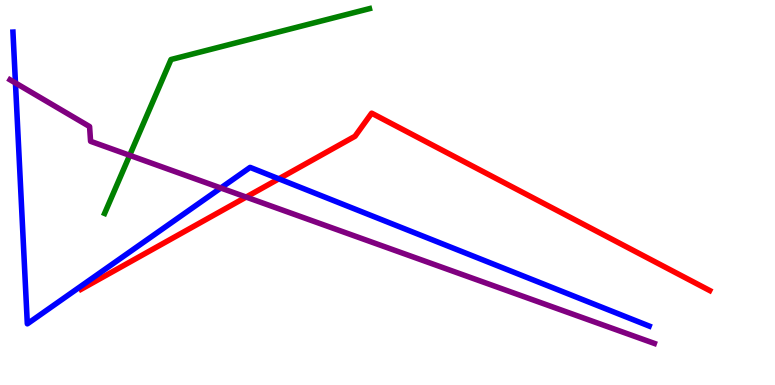[{'lines': ['blue', 'red'], 'intersections': [{'x': 3.6, 'y': 5.36}]}, {'lines': ['green', 'red'], 'intersections': []}, {'lines': ['purple', 'red'], 'intersections': [{'x': 3.18, 'y': 4.88}]}, {'lines': ['blue', 'green'], 'intersections': []}, {'lines': ['blue', 'purple'], 'intersections': [{'x': 0.199, 'y': 7.85}, {'x': 2.85, 'y': 5.12}]}, {'lines': ['green', 'purple'], 'intersections': [{'x': 1.67, 'y': 5.97}]}]